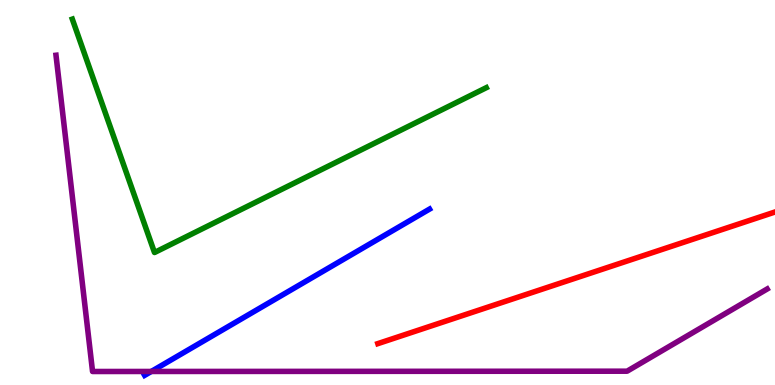[{'lines': ['blue', 'red'], 'intersections': []}, {'lines': ['green', 'red'], 'intersections': []}, {'lines': ['purple', 'red'], 'intersections': []}, {'lines': ['blue', 'green'], 'intersections': []}, {'lines': ['blue', 'purple'], 'intersections': [{'x': 1.95, 'y': 0.352}]}, {'lines': ['green', 'purple'], 'intersections': []}]